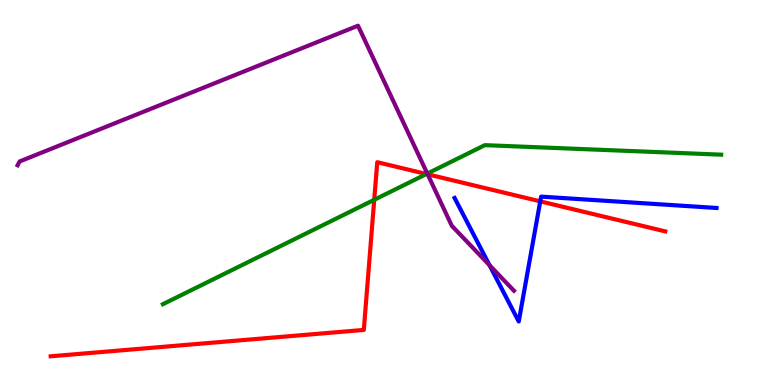[{'lines': ['blue', 'red'], 'intersections': [{'x': 6.97, 'y': 4.77}]}, {'lines': ['green', 'red'], 'intersections': [{'x': 4.83, 'y': 4.81}, {'x': 5.5, 'y': 5.48}]}, {'lines': ['purple', 'red'], 'intersections': [{'x': 5.52, 'y': 5.47}]}, {'lines': ['blue', 'green'], 'intersections': []}, {'lines': ['blue', 'purple'], 'intersections': [{'x': 6.32, 'y': 3.11}]}, {'lines': ['green', 'purple'], 'intersections': [{'x': 5.51, 'y': 5.49}]}]